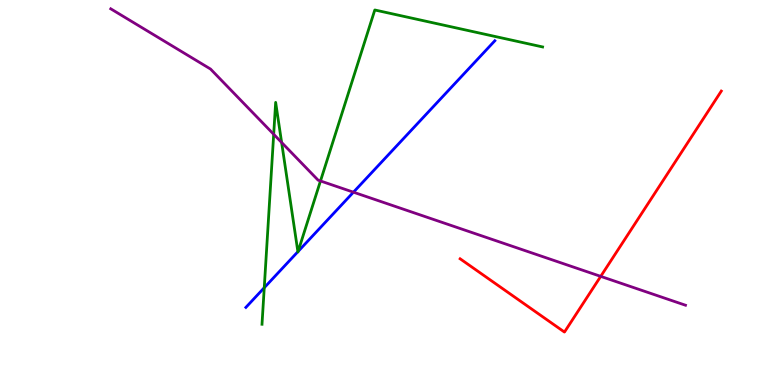[{'lines': ['blue', 'red'], 'intersections': []}, {'lines': ['green', 'red'], 'intersections': []}, {'lines': ['purple', 'red'], 'intersections': [{'x': 7.75, 'y': 2.82}]}, {'lines': ['blue', 'green'], 'intersections': [{'x': 3.41, 'y': 2.53}, {'x': 3.84, 'y': 3.46}, {'x': 3.85, 'y': 3.47}]}, {'lines': ['blue', 'purple'], 'intersections': [{'x': 4.56, 'y': 5.01}]}, {'lines': ['green', 'purple'], 'intersections': [{'x': 3.53, 'y': 6.51}, {'x': 3.63, 'y': 6.3}, {'x': 4.14, 'y': 5.3}]}]